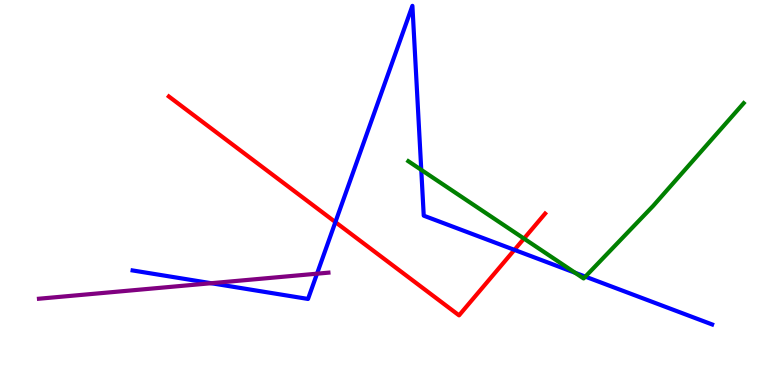[{'lines': ['blue', 'red'], 'intersections': [{'x': 4.33, 'y': 4.23}, {'x': 6.64, 'y': 3.51}]}, {'lines': ['green', 'red'], 'intersections': [{'x': 6.76, 'y': 3.8}]}, {'lines': ['purple', 'red'], 'intersections': []}, {'lines': ['blue', 'green'], 'intersections': [{'x': 5.44, 'y': 5.59}, {'x': 7.42, 'y': 2.92}, {'x': 7.55, 'y': 2.81}]}, {'lines': ['blue', 'purple'], 'intersections': [{'x': 2.73, 'y': 2.64}, {'x': 4.09, 'y': 2.89}]}, {'lines': ['green', 'purple'], 'intersections': []}]